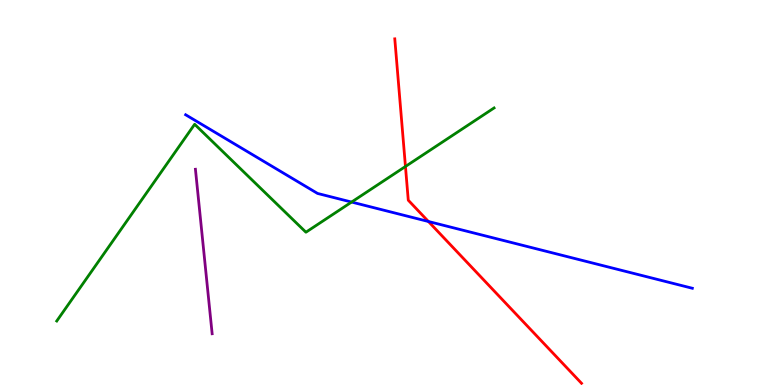[{'lines': ['blue', 'red'], 'intersections': [{'x': 5.53, 'y': 4.25}]}, {'lines': ['green', 'red'], 'intersections': [{'x': 5.23, 'y': 5.68}]}, {'lines': ['purple', 'red'], 'intersections': []}, {'lines': ['blue', 'green'], 'intersections': [{'x': 4.54, 'y': 4.75}]}, {'lines': ['blue', 'purple'], 'intersections': []}, {'lines': ['green', 'purple'], 'intersections': []}]